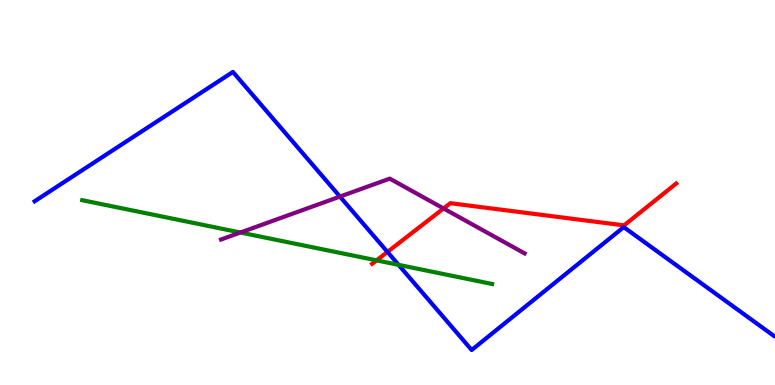[{'lines': ['blue', 'red'], 'intersections': [{'x': 5.0, 'y': 3.46}]}, {'lines': ['green', 'red'], 'intersections': [{'x': 4.86, 'y': 3.24}]}, {'lines': ['purple', 'red'], 'intersections': [{'x': 5.72, 'y': 4.59}]}, {'lines': ['blue', 'green'], 'intersections': [{'x': 5.14, 'y': 3.12}]}, {'lines': ['blue', 'purple'], 'intersections': [{'x': 4.39, 'y': 4.89}]}, {'lines': ['green', 'purple'], 'intersections': [{'x': 3.1, 'y': 3.96}]}]